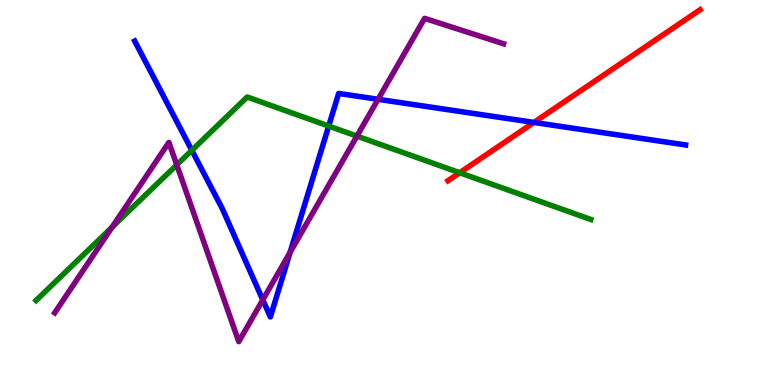[{'lines': ['blue', 'red'], 'intersections': [{'x': 6.89, 'y': 6.82}]}, {'lines': ['green', 'red'], 'intersections': [{'x': 5.93, 'y': 5.51}]}, {'lines': ['purple', 'red'], 'intersections': []}, {'lines': ['blue', 'green'], 'intersections': [{'x': 2.48, 'y': 6.09}, {'x': 4.24, 'y': 6.73}]}, {'lines': ['blue', 'purple'], 'intersections': [{'x': 3.39, 'y': 2.21}, {'x': 3.74, 'y': 3.45}, {'x': 4.88, 'y': 7.42}]}, {'lines': ['green', 'purple'], 'intersections': [{'x': 1.45, 'y': 4.1}, {'x': 2.28, 'y': 5.72}, {'x': 4.61, 'y': 6.46}]}]